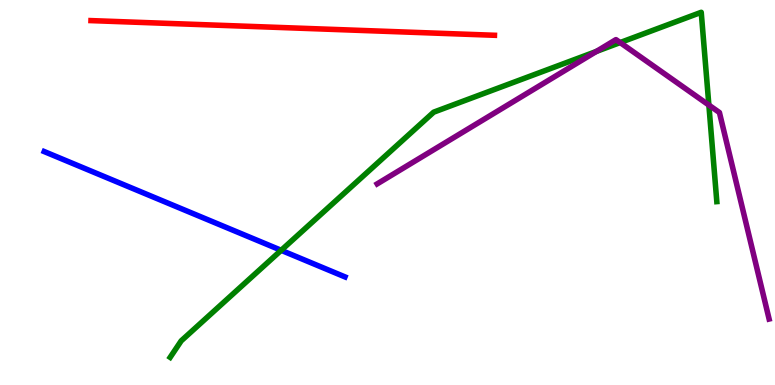[{'lines': ['blue', 'red'], 'intersections': []}, {'lines': ['green', 'red'], 'intersections': []}, {'lines': ['purple', 'red'], 'intersections': []}, {'lines': ['blue', 'green'], 'intersections': [{'x': 3.63, 'y': 3.5}]}, {'lines': ['blue', 'purple'], 'intersections': []}, {'lines': ['green', 'purple'], 'intersections': [{'x': 7.7, 'y': 8.66}, {'x': 8.0, 'y': 8.89}, {'x': 9.15, 'y': 7.27}]}]